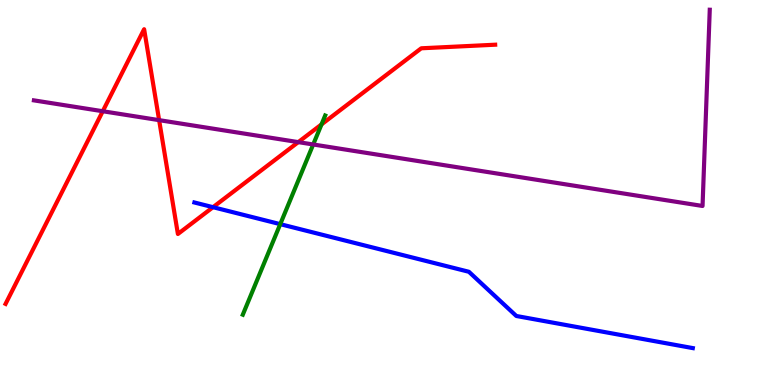[{'lines': ['blue', 'red'], 'intersections': [{'x': 2.75, 'y': 4.62}]}, {'lines': ['green', 'red'], 'intersections': [{'x': 4.15, 'y': 6.77}]}, {'lines': ['purple', 'red'], 'intersections': [{'x': 1.33, 'y': 7.11}, {'x': 2.05, 'y': 6.88}, {'x': 3.85, 'y': 6.31}]}, {'lines': ['blue', 'green'], 'intersections': [{'x': 3.62, 'y': 4.18}]}, {'lines': ['blue', 'purple'], 'intersections': []}, {'lines': ['green', 'purple'], 'intersections': [{'x': 4.04, 'y': 6.25}]}]